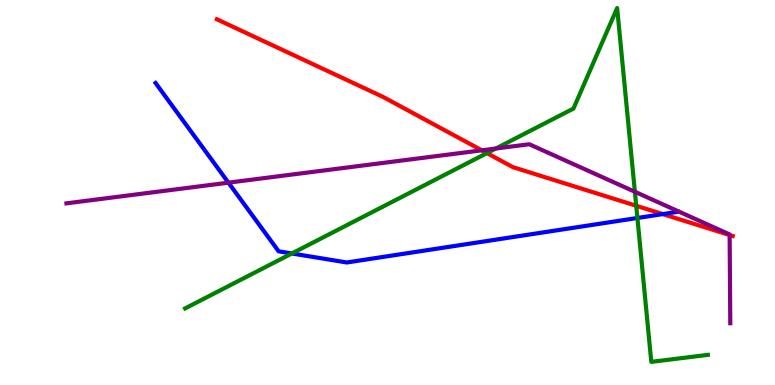[{'lines': ['blue', 'red'], 'intersections': [{'x': 8.55, 'y': 4.44}]}, {'lines': ['green', 'red'], 'intersections': [{'x': 6.28, 'y': 6.02}, {'x': 8.21, 'y': 4.66}]}, {'lines': ['purple', 'red'], 'intersections': [{'x': 6.22, 'y': 6.1}, {'x': 9.41, 'y': 3.9}]}, {'lines': ['blue', 'green'], 'intersections': [{'x': 3.77, 'y': 3.42}, {'x': 8.22, 'y': 4.34}]}, {'lines': ['blue', 'purple'], 'intersections': [{'x': 2.95, 'y': 5.26}]}, {'lines': ['green', 'purple'], 'intersections': [{'x': 6.4, 'y': 6.14}, {'x': 8.19, 'y': 5.02}]}]